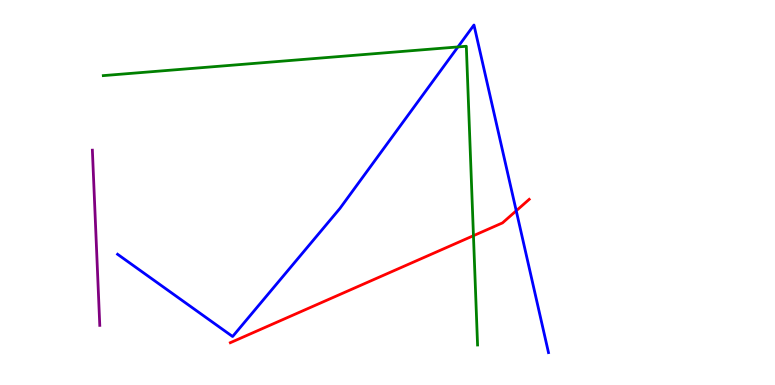[{'lines': ['blue', 'red'], 'intersections': [{'x': 6.66, 'y': 4.53}]}, {'lines': ['green', 'red'], 'intersections': [{'x': 6.11, 'y': 3.88}]}, {'lines': ['purple', 'red'], 'intersections': []}, {'lines': ['blue', 'green'], 'intersections': [{'x': 5.91, 'y': 8.78}]}, {'lines': ['blue', 'purple'], 'intersections': []}, {'lines': ['green', 'purple'], 'intersections': []}]